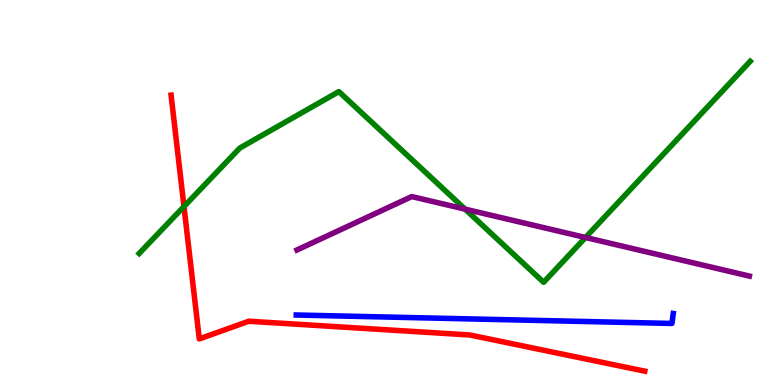[{'lines': ['blue', 'red'], 'intersections': []}, {'lines': ['green', 'red'], 'intersections': [{'x': 2.37, 'y': 4.64}]}, {'lines': ['purple', 'red'], 'intersections': []}, {'lines': ['blue', 'green'], 'intersections': []}, {'lines': ['blue', 'purple'], 'intersections': []}, {'lines': ['green', 'purple'], 'intersections': [{'x': 6.0, 'y': 4.57}, {'x': 7.55, 'y': 3.83}]}]